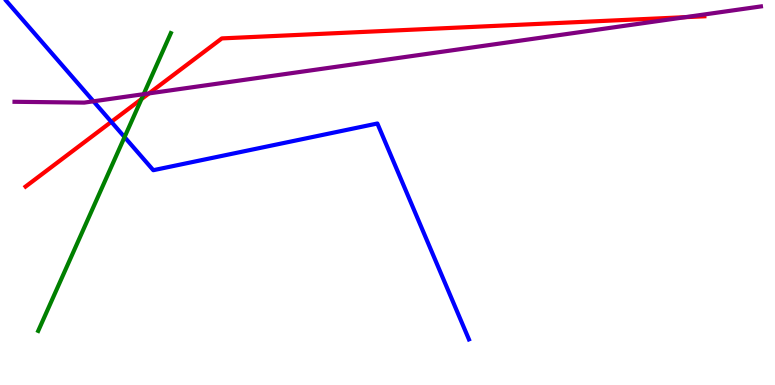[{'lines': ['blue', 'red'], 'intersections': [{'x': 1.44, 'y': 6.84}]}, {'lines': ['green', 'red'], 'intersections': [{'x': 1.83, 'y': 7.43}]}, {'lines': ['purple', 'red'], 'intersections': [{'x': 1.92, 'y': 7.57}, {'x': 8.84, 'y': 9.55}]}, {'lines': ['blue', 'green'], 'intersections': [{'x': 1.61, 'y': 6.44}]}, {'lines': ['blue', 'purple'], 'intersections': [{'x': 1.21, 'y': 7.37}]}, {'lines': ['green', 'purple'], 'intersections': [{'x': 1.85, 'y': 7.55}]}]